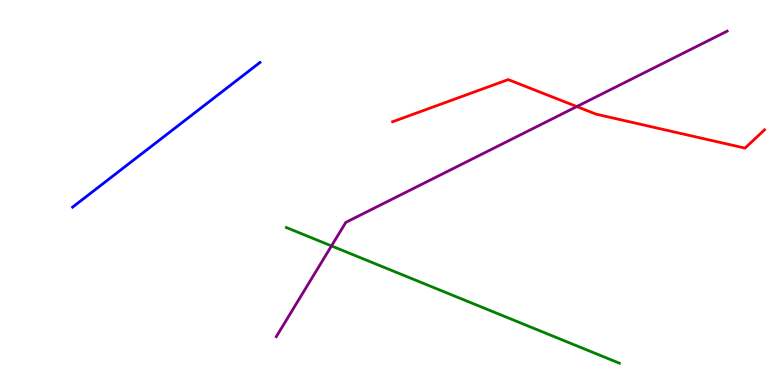[{'lines': ['blue', 'red'], 'intersections': []}, {'lines': ['green', 'red'], 'intersections': []}, {'lines': ['purple', 'red'], 'intersections': [{'x': 7.44, 'y': 7.23}]}, {'lines': ['blue', 'green'], 'intersections': []}, {'lines': ['blue', 'purple'], 'intersections': []}, {'lines': ['green', 'purple'], 'intersections': [{'x': 4.28, 'y': 3.61}]}]